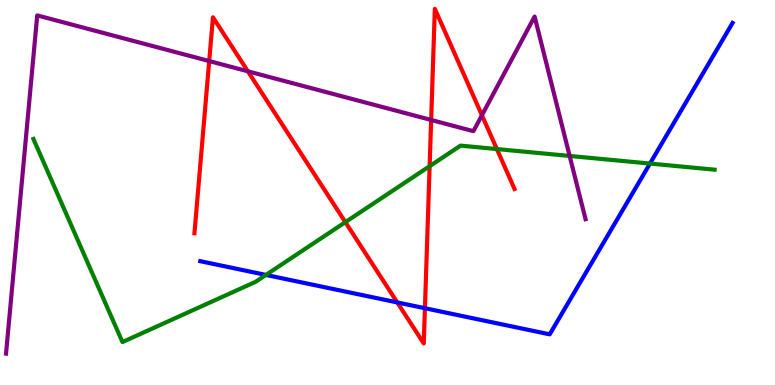[{'lines': ['blue', 'red'], 'intersections': [{'x': 5.13, 'y': 2.14}, {'x': 5.48, 'y': 1.99}]}, {'lines': ['green', 'red'], 'intersections': [{'x': 4.46, 'y': 4.23}, {'x': 5.54, 'y': 5.68}, {'x': 6.41, 'y': 6.13}]}, {'lines': ['purple', 'red'], 'intersections': [{'x': 2.7, 'y': 8.41}, {'x': 3.2, 'y': 8.15}, {'x': 5.56, 'y': 6.88}, {'x': 6.22, 'y': 7.01}]}, {'lines': ['blue', 'green'], 'intersections': [{'x': 3.43, 'y': 2.86}, {'x': 8.39, 'y': 5.75}]}, {'lines': ['blue', 'purple'], 'intersections': []}, {'lines': ['green', 'purple'], 'intersections': [{'x': 7.35, 'y': 5.95}]}]